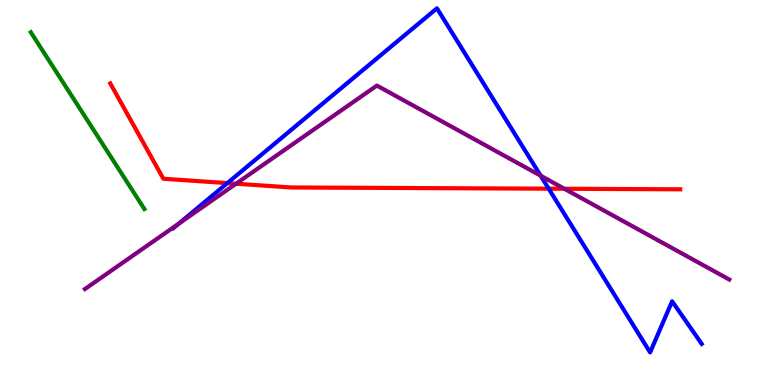[{'lines': ['blue', 'red'], 'intersections': [{'x': 2.93, 'y': 5.24}, {'x': 7.08, 'y': 5.1}]}, {'lines': ['green', 'red'], 'intersections': []}, {'lines': ['purple', 'red'], 'intersections': [{'x': 3.05, 'y': 5.23}, {'x': 7.28, 'y': 5.1}]}, {'lines': ['blue', 'green'], 'intersections': []}, {'lines': ['blue', 'purple'], 'intersections': [{'x': 2.31, 'y': 4.19}, {'x': 6.98, 'y': 5.44}]}, {'lines': ['green', 'purple'], 'intersections': []}]